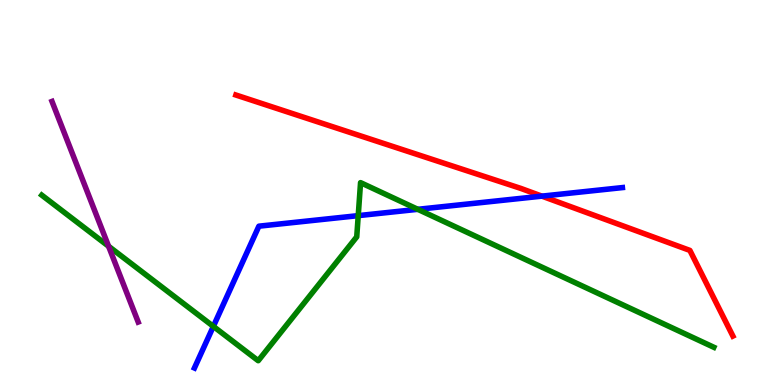[{'lines': ['blue', 'red'], 'intersections': [{'x': 6.99, 'y': 4.91}]}, {'lines': ['green', 'red'], 'intersections': []}, {'lines': ['purple', 'red'], 'intersections': []}, {'lines': ['blue', 'green'], 'intersections': [{'x': 2.75, 'y': 1.52}, {'x': 4.62, 'y': 4.4}, {'x': 5.39, 'y': 4.56}]}, {'lines': ['blue', 'purple'], 'intersections': []}, {'lines': ['green', 'purple'], 'intersections': [{'x': 1.4, 'y': 3.6}]}]